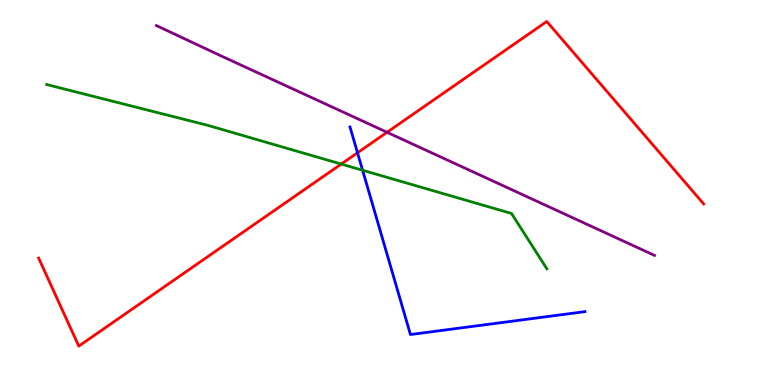[{'lines': ['blue', 'red'], 'intersections': [{'x': 4.61, 'y': 6.03}]}, {'lines': ['green', 'red'], 'intersections': [{'x': 4.4, 'y': 5.74}]}, {'lines': ['purple', 'red'], 'intersections': [{'x': 4.99, 'y': 6.56}]}, {'lines': ['blue', 'green'], 'intersections': [{'x': 4.68, 'y': 5.58}]}, {'lines': ['blue', 'purple'], 'intersections': []}, {'lines': ['green', 'purple'], 'intersections': []}]